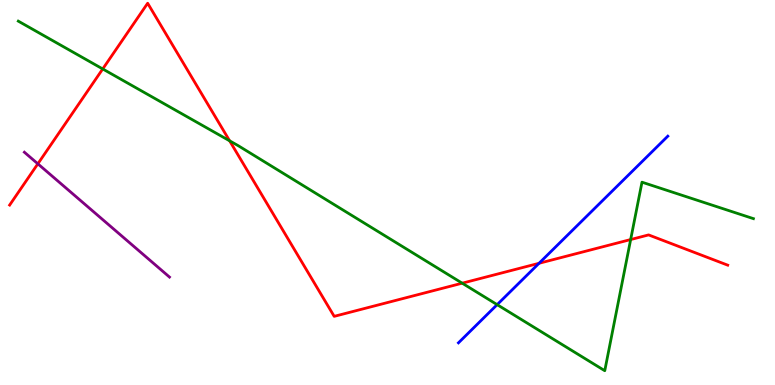[{'lines': ['blue', 'red'], 'intersections': [{'x': 6.96, 'y': 3.16}]}, {'lines': ['green', 'red'], 'intersections': [{'x': 1.33, 'y': 8.21}, {'x': 2.96, 'y': 6.34}, {'x': 5.96, 'y': 2.64}, {'x': 8.14, 'y': 3.78}]}, {'lines': ['purple', 'red'], 'intersections': [{'x': 0.488, 'y': 5.75}]}, {'lines': ['blue', 'green'], 'intersections': [{'x': 6.41, 'y': 2.09}]}, {'lines': ['blue', 'purple'], 'intersections': []}, {'lines': ['green', 'purple'], 'intersections': []}]